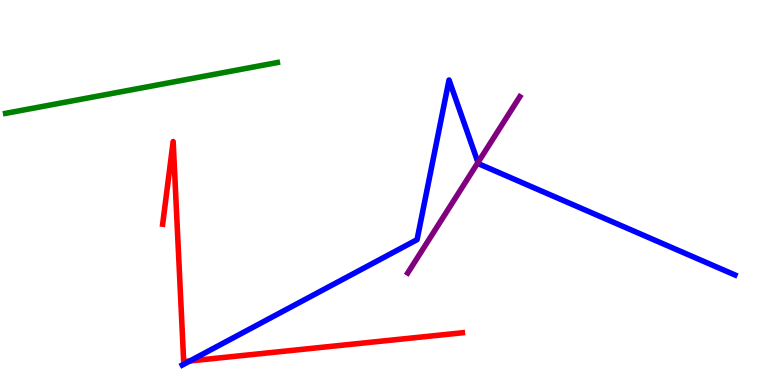[{'lines': ['blue', 'red'], 'intersections': [{'x': 2.45, 'y': 0.624}]}, {'lines': ['green', 'red'], 'intersections': []}, {'lines': ['purple', 'red'], 'intersections': []}, {'lines': ['blue', 'green'], 'intersections': []}, {'lines': ['blue', 'purple'], 'intersections': [{'x': 6.17, 'y': 5.78}]}, {'lines': ['green', 'purple'], 'intersections': []}]